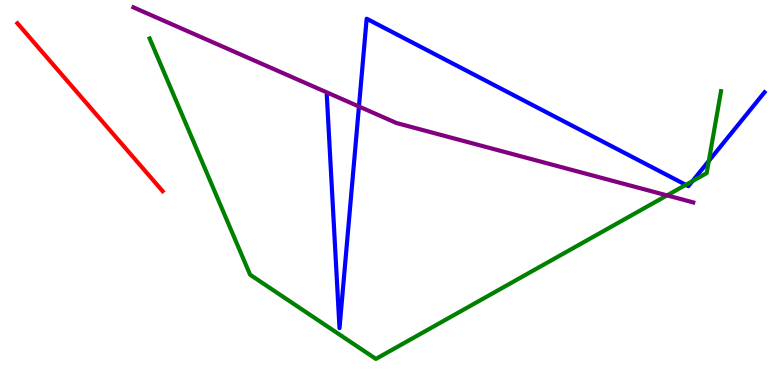[{'lines': ['blue', 'red'], 'intersections': []}, {'lines': ['green', 'red'], 'intersections': []}, {'lines': ['purple', 'red'], 'intersections': []}, {'lines': ['blue', 'green'], 'intersections': [{'x': 8.85, 'y': 5.2}, {'x': 8.94, 'y': 5.3}, {'x': 9.15, 'y': 5.82}]}, {'lines': ['blue', 'purple'], 'intersections': [{'x': 4.63, 'y': 7.23}]}, {'lines': ['green', 'purple'], 'intersections': [{'x': 8.61, 'y': 4.93}]}]